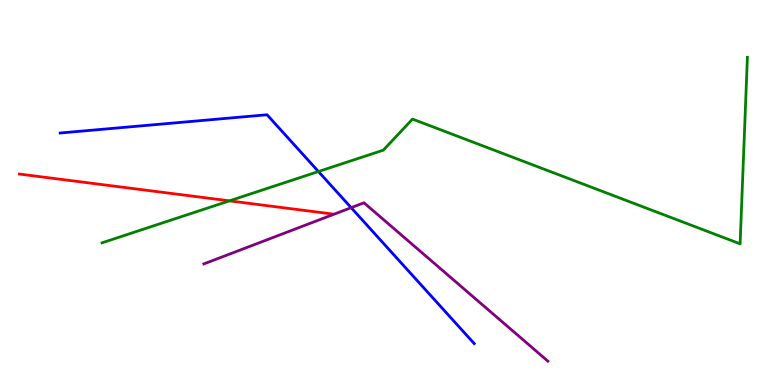[{'lines': ['blue', 'red'], 'intersections': []}, {'lines': ['green', 'red'], 'intersections': [{'x': 2.96, 'y': 4.78}]}, {'lines': ['purple', 'red'], 'intersections': []}, {'lines': ['blue', 'green'], 'intersections': [{'x': 4.11, 'y': 5.54}]}, {'lines': ['blue', 'purple'], 'intersections': [{'x': 4.53, 'y': 4.61}]}, {'lines': ['green', 'purple'], 'intersections': []}]